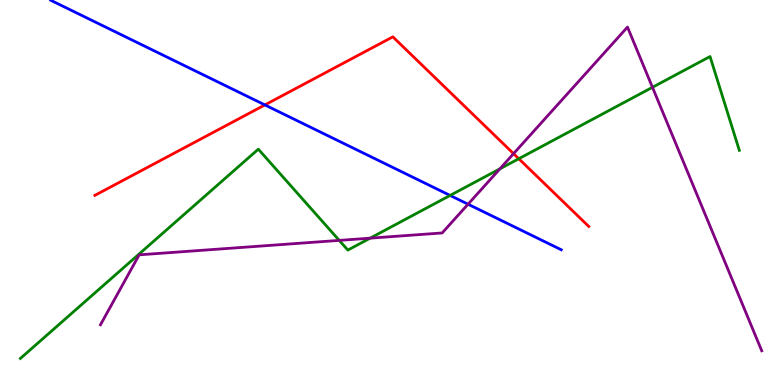[{'lines': ['blue', 'red'], 'intersections': [{'x': 3.42, 'y': 7.27}]}, {'lines': ['green', 'red'], 'intersections': [{'x': 6.69, 'y': 5.88}]}, {'lines': ['purple', 'red'], 'intersections': [{'x': 6.63, 'y': 6.01}]}, {'lines': ['blue', 'green'], 'intersections': [{'x': 5.81, 'y': 4.92}]}, {'lines': ['blue', 'purple'], 'intersections': [{'x': 6.04, 'y': 4.7}]}, {'lines': ['green', 'purple'], 'intersections': [{'x': 4.38, 'y': 3.76}, {'x': 4.78, 'y': 3.81}, {'x': 6.45, 'y': 5.61}, {'x': 8.42, 'y': 7.73}]}]